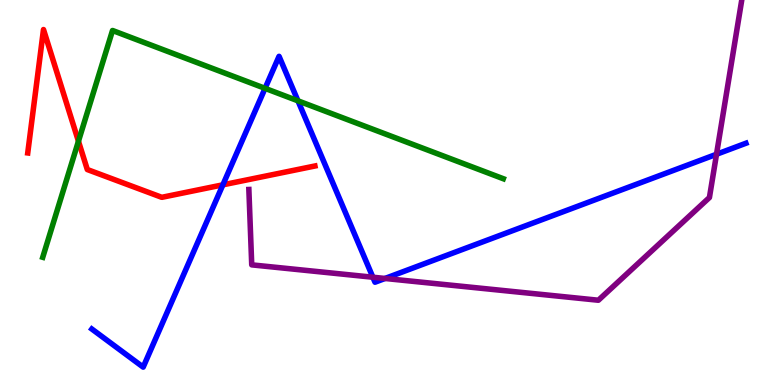[{'lines': ['blue', 'red'], 'intersections': [{'x': 2.88, 'y': 5.2}]}, {'lines': ['green', 'red'], 'intersections': [{'x': 1.01, 'y': 6.33}]}, {'lines': ['purple', 'red'], 'intersections': []}, {'lines': ['blue', 'green'], 'intersections': [{'x': 3.42, 'y': 7.71}, {'x': 3.84, 'y': 7.38}]}, {'lines': ['blue', 'purple'], 'intersections': [{'x': 4.81, 'y': 2.8}, {'x': 4.97, 'y': 2.77}, {'x': 9.25, 'y': 5.99}]}, {'lines': ['green', 'purple'], 'intersections': []}]